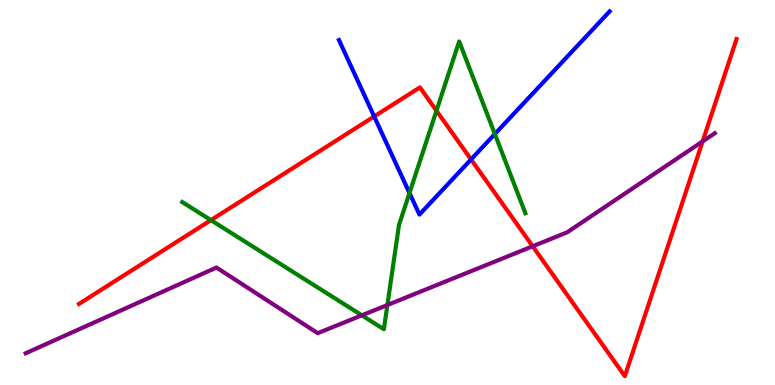[{'lines': ['blue', 'red'], 'intersections': [{'x': 4.83, 'y': 6.98}, {'x': 6.08, 'y': 5.86}]}, {'lines': ['green', 'red'], 'intersections': [{'x': 2.72, 'y': 4.28}, {'x': 5.63, 'y': 7.12}]}, {'lines': ['purple', 'red'], 'intersections': [{'x': 6.87, 'y': 3.6}, {'x': 9.07, 'y': 6.33}]}, {'lines': ['blue', 'green'], 'intersections': [{'x': 5.28, 'y': 4.99}, {'x': 6.39, 'y': 6.52}]}, {'lines': ['blue', 'purple'], 'intersections': []}, {'lines': ['green', 'purple'], 'intersections': [{'x': 4.67, 'y': 1.81}, {'x': 5.0, 'y': 2.08}]}]